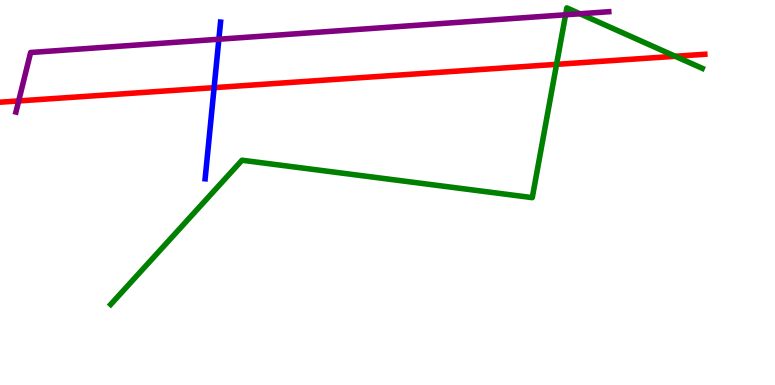[{'lines': ['blue', 'red'], 'intersections': [{'x': 2.76, 'y': 7.72}]}, {'lines': ['green', 'red'], 'intersections': [{'x': 7.18, 'y': 8.33}, {'x': 8.71, 'y': 8.54}]}, {'lines': ['purple', 'red'], 'intersections': [{'x': 0.241, 'y': 7.38}]}, {'lines': ['blue', 'green'], 'intersections': []}, {'lines': ['blue', 'purple'], 'intersections': [{'x': 2.82, 'y': 8.98}]}, {'lines': ['green', 'purple'], 'intersections': [{'x': 7.3, 'y': 9.62}, {'x': 7.48, 'y': 9.64}]}]